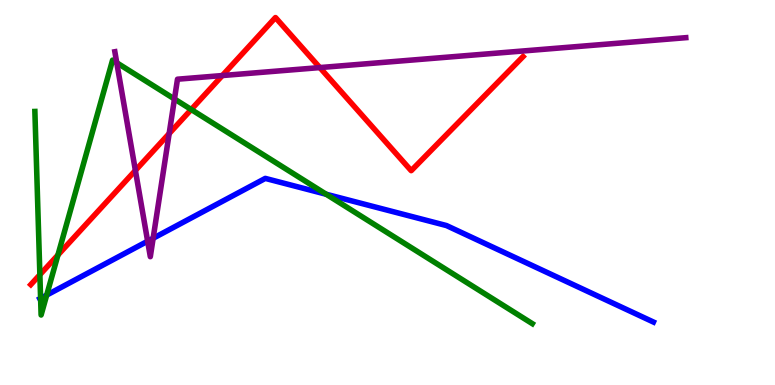[{'lines': ['blue', 'red'], 'intersections': []}, {'lines': ['green', 'red'], 'intersections': [{'x': 0.514, 'y': 2.86}, {'x': 0.748, 'y': 3.38}, {'x': 2.47, 'y': 7.16}]}, {'lines': ['purple', 'red'], 'intersections': [{'x': 1.75, 'y': 5.57}, {'x': 2.18, 'y': 6.53}, {'x': 2.87, 'y': 8.04}, {'x': 4.13, 'y': 8.24}]}, {'lines': ['blue', 'green'], 'intersections': [{'x': 0.524, 'y': 2.25}, {'x': 0.603, 'y': 2.34}, {'x': 4.21, 'y': 4.95}]}, {'lines': ['blue', 'purple'], 'intersections': [{'x': 1.9, 'y': 3.73}, {'x': 1.98, 'y': 3.81}]}, {'lines': ['green', 'purple'], 'intersections': [{'x': 1.51, 'y': 8.37}, {'x': 2.25, 'y': 7.43}]}]